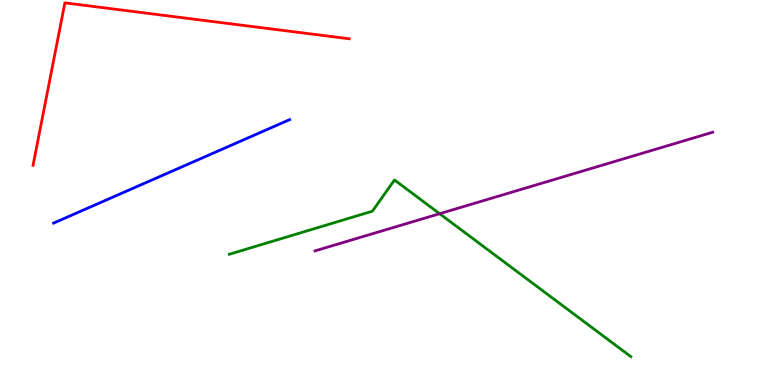[{'lines': ['blue', 'red'], 'intersections': []}, {'lines': ['green', 'red'], 'intersections': []}, {'lines': ['purple', 'red'], 'intersections': []}, {'lines': ['blue', 'green'], 'intersections': []}, {'lines': ['blue', 'purple'], 'intersections': []}, {'lines': ['green', 'purple'], 'intersections': [{'x': 5.67, 'y': 4.45}]}]